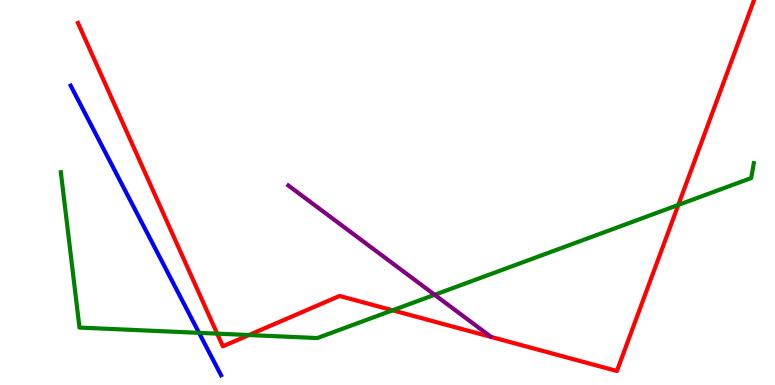[{'lines': ['blue', 'red'], 'intersections': []}, {'lines': ['green', 'red'], 'intersections': [{'x': 2.8, 'y': 1.33}, {'x': 3.21, 'y': 1.3}, {'x': 5.07, 'y': 1.94}, {'x': 8.75, 'y': 4.68}]}, {'lines': ['purple', 'red'], 'intersections': []}, {'lines': ['blue', 'green'], 'intersections': [{'x': 2.57, 'y': 1.35}]}, {'lines': ['blue', 'purple'], 'intersections': []}, {'lines': ['green', 'purple'], 'intersections': [{'x': 5.61, 'y': 2.34}]}]